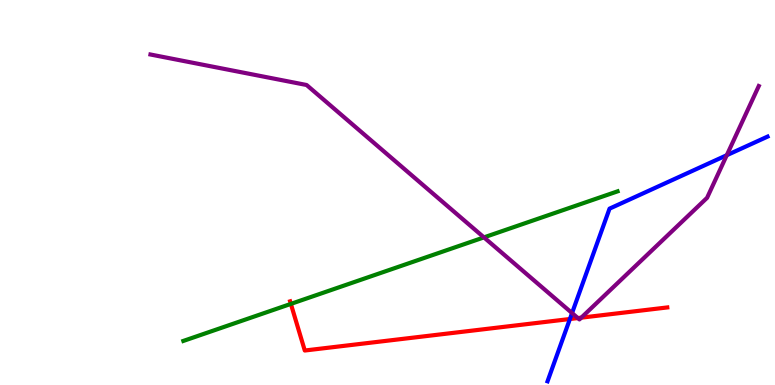[{'lines': ['blue', 'red'], 'intersections': [{'x': 7.35, 'y': 1.71}]}, {'lines': ['green', 'red'], 'intersections': [{'x': 3.75, 'y': 2.11}]}, {'lines': ['purple', 'red'], 'intersections': [{'x': 7.46, 'y': 1.74}, {'x': 7.5, 'y': 1.75}]}, {'lines': ['blue', 'green'], 'intersections': []}, {'lines': ['blue', 'purple'], 'intersections': [{'x': 7.38, 'y': 1.87}, {'x': 9.38, 'y': 5.97}]}, {'lines': ['green', 'purple'], 'intersections': [{'x': 6.24, 'y': 3.83}]}]